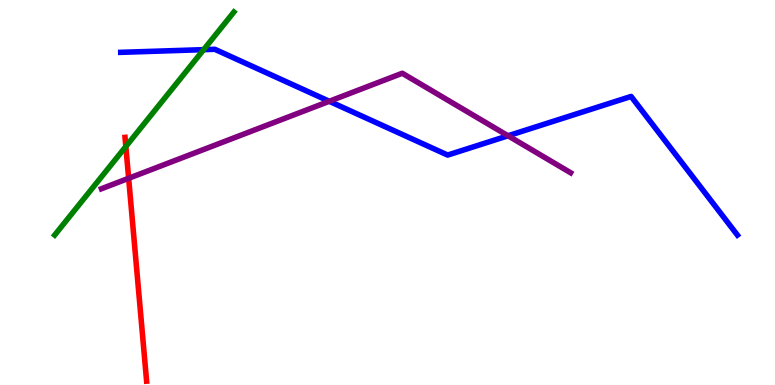[{'lines': ['blue', 'red'], 'intersections': []}, {'lines': ['green', 'red'], 'intersections': [{'x': 1.62, 'y': 6.19}]}, {'lines': ['purple', 'red'], 'intersections': [{'x': 1.66, 'y': 5.37}]}, {'lines': ['blue', 'green'], 'intersections': [{'x': 2.63, 'y': 8.71}]}, {'lines': ['blue', 'purple'], 'intersections': [{'x': 4.25, 'y': 7.37}, {'x': 6.56, 'y': 6.47}]}, {'lines': ['green', 'purple'], 'intersections': []}]